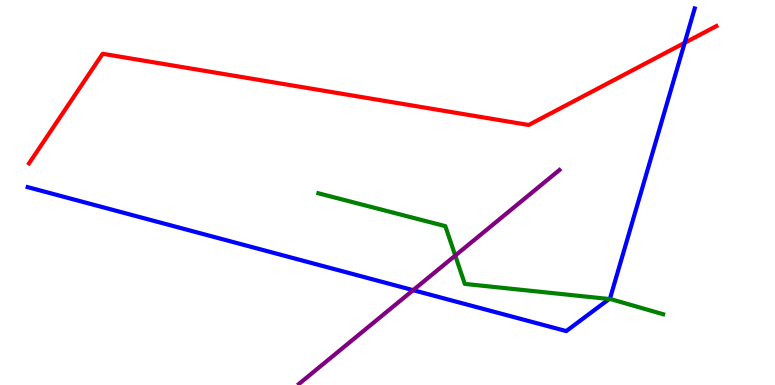[{'lines': ['blue', 'red'], 'intersections': [{'x': 8.83, 'y': 8.89}]}, {'lines': ['green', 'red'], 'intersections': []}, {'lines': ['purple', 'red'], 'intersections': []}, {'lines': ['blue', 'green'], 'intersections': [{'x': 7.86, 'y': 2.23}]}, {'lines': ['blue', 'purple'], 'intersections': [{'x': 5.33, 'y': 2.46}]}, {'lines': ['green', 'purple'], 'intersections': [{'x': 5.87, 'y': 3.36}]}]